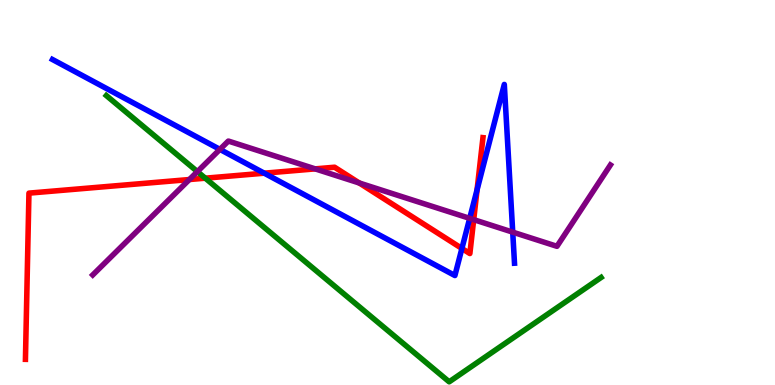[{'lines': ['blue', 'red'], 'intersections': [{'x': 3.41, 'y': 5.5}, {'x': 5.96, 'y': 3.55}, {'x': 6.16, 'y': 5.07}]}, {'lines': ['green', 'red'], 'intersections': [{'x': 2.65, 'y': 5.37}]}, {'lines': ['purple', 'red'], 'intersections': [{'x': 2.44, 'y': 5.34}, {'x': 4.07, 'y': 5.61}, {'x': 4.64, 'y': 5.25}, {'x': 6.11, 'y': 4.29}]}, {'lines': ['blue', 'green'], 'intersections': []}, {'lines': ['blue', 'purple'], 'intersections': [{'x': 2.84, 'y': 6.12}, {'x': 6.06, 'y': 4.33}, {'x': 6.62, 'y': 3.97}]}, {'lines': ['green', 'purple'], 'intersections': [{'x': 2.55, 'y': 5.54}]}]